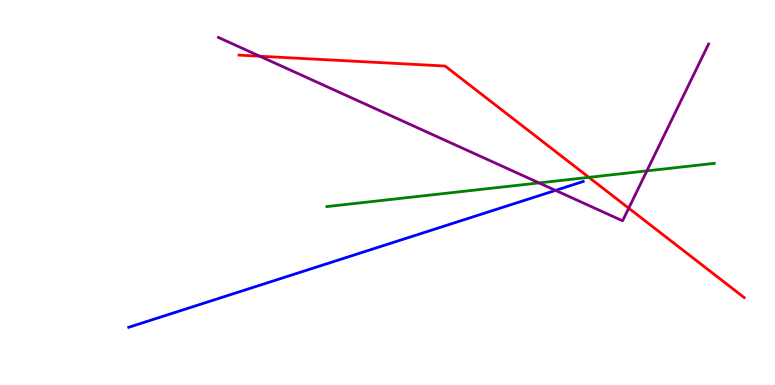[{'lines': ['blue', 'red'], 'intersections': []}, {'lines': ['green', 'red'], 'intersections': [{'x': 7.6, 'y': 5.39}]}, {'lines': ['purple', 'red'], 'intersections': [{'x': 3.35, 'y': 8.54}, {'x': 8.11, 'y': 4.59}]}, {'lines': ['blue', 'green'], 'intersections': []}, {'lines': ['blue', 'purple'], 'intersections': [{'x': 7.17, 'y': 5.05}]}, {'lines': ['green', 'purple'], 'intersections': [{'x': 6.96, 'y': 5.25}, {'x': 8.35, 'y': 5.56}]}]